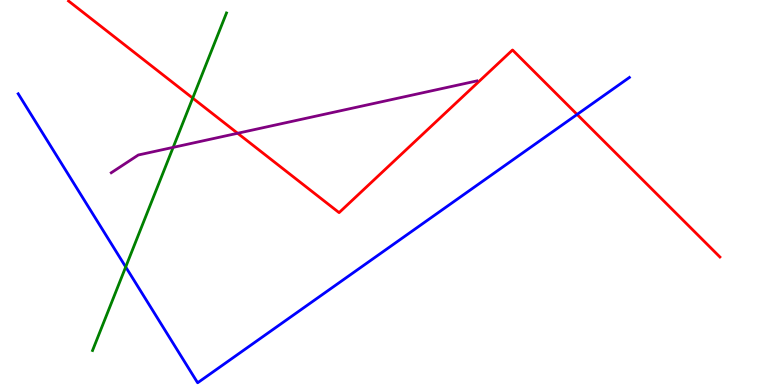[{'lines': ['blue', 'red'], 'intersections': [{'x': 7.45, 'y': 7.03}]}, {'lines': ['green', 'red'], 'intersections': [{'x': 2.49, 'y': 7.45}]}, {'lines': ['purple', 'red'], 'intersections': [{'x': 3.07, 'y': 6.54}]}, {'lines': ['blue', 'green'], 'intersections': [{'x': 1.62, 'y': 3.07}]}, {'lines': ['blue', 'purple'], 'intersections': []}, {'lines': ['green', 'purple'], 'intersections': [{'x': 2.23, 'y': 6.17}]}]